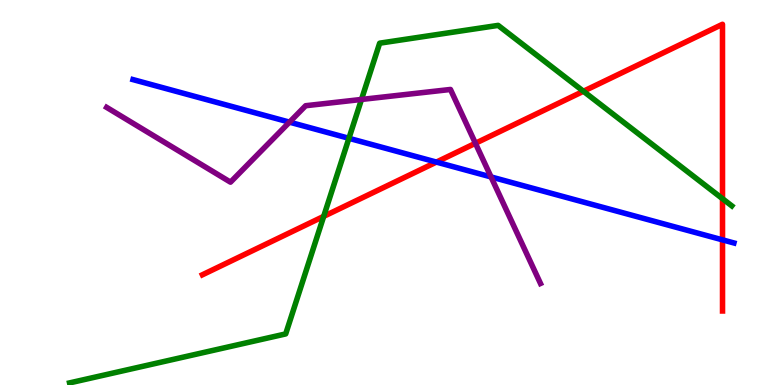[{'lines': ['blue', 'red'], 'intersections': [{'x': 5.63, 'y': 5.79}, {'x': 9.32, 'y': 3.77}]}, {'lines': ['green', 'red'], 'intersections': [{'x': 4.18, 'y': 4.38}, {'x': 7.53, 'y': 7.63}, {'x': 9.32, 'y': 4.84}]}, {'lines': ['purple', 'red'], 'intersections': [{'x': 6.13, 'y': 6.28}]}, {'lines': ['blue', 'green'], 'intersections': [{'x': 4.5, 'y': 6.41}]}, {'lines': ['blue', 'purple'], 'intersections': [{'x': 3.74, 'y': 6.83}, {'x': 6.34, 'y': 5.4}]}, {'lines': ['green', 'purple'], 'intersections': [{'x': 4.66, 'y': 7.42}]}]